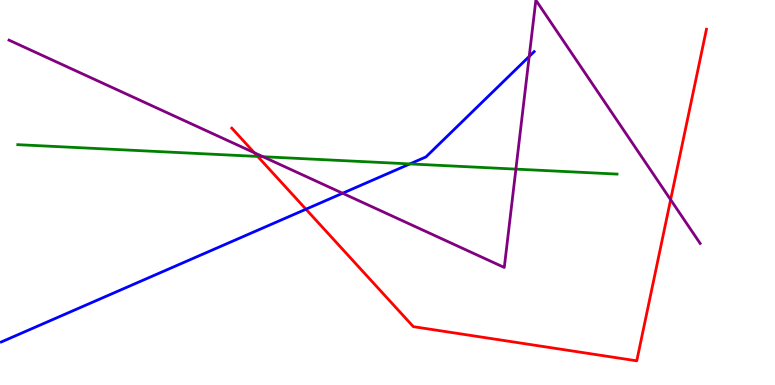[{'lines': ['blue', 'red'], 'intersections': [{'x': 3.95, 'y': 4.57}]}, {'lines': ['green', 'red'], 'intersections': [{'x': 3.33, 'y': 5.94}]}, {'lines': ['purple', 'red'], 'intersections': [{'x': 3.28, 'y': 6.03}, {'x': 8.65, 'y': 4.81}]}, {'lines': ['blue', 'green'], 'intersections': [{'x': 5.29, 'y': 5.74}]}, {'lines': ['blue', 'purple'], 'intersections': [{'x': 4.42, 'y': 4.98}, {'x': 6.83, 'y': 8.53}]}, {'lines': ['green', 'purple'], 'intersections': [{'x': 3.39, 'y': 5.93}, {'x': 6.66, 'y': 5.61}]}]